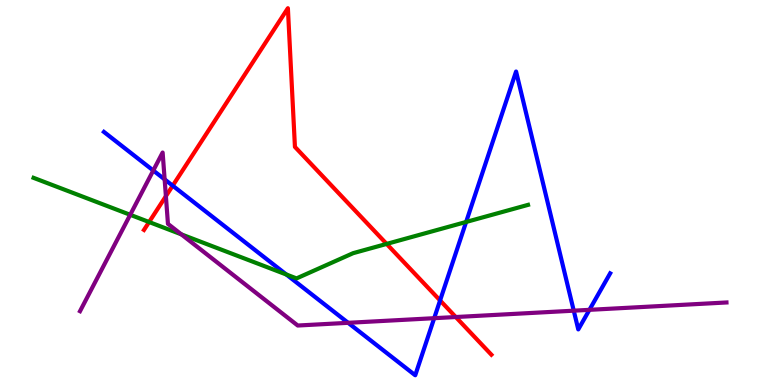[{'lines': ['blue', 'red'], 'intersections': [{'x': 2.23, 'y': 5.18}, {'x': 5.68, 'y': 2.2}]}, {'lines': ['green', 'red'], 'intersections': [{'x': 1.92, 'y': 4.23}, {'x': 4.99, 'y': 3.66}]}, {'lines': ['purple', 'red'], 'intersections': [{'x': 2.14, 'y': 4.9}, {'x': 5.88, 'y': 1.77}]}, {'lines': ['blue', 'green'], 'intersections': [{'x': 3.69, 'y': 2.87}, {'x': 6.01, 'y': 4.23}]}, {'lines': ['blue', 'purple'], 'intersections': [{'x': 1.98, 'y': 5.57}, {'x': 2.12, 'y': 5.34}, {'x': 4.49, 'y': 1.62}, {'x': 5.6, 'y': 1.74}, {'x': 7.4, 'y': 1.93}, {'x': 7.61, 'y': 1.95}]}, {'lines': ['green', 'purple'], 'intersections': [{'x': 1.68, 'y': 4.42}, {'x': 2.34, 'y': 3.91}]}]